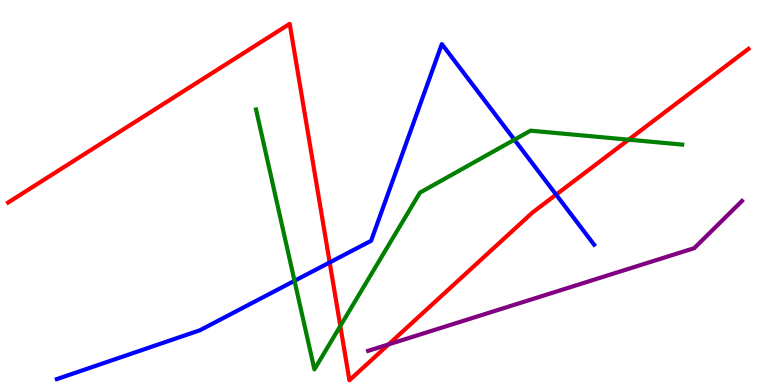[{'lines': ['blue', 'red'], 'intersections': [{'x': 4.25, 'y': 3.18}, {'x': 7.18, 'y': 4.94}]}, {'lines': ['green', 'red'], 'intersections': [{'x': 4.39, 'y': 1.53}, {'x': 8.11, 'y': 6.37}]}, {'lines': ['purple', 'red'], 'intersections': [{'x': 5.01, 'y': 1.05}]}, {'lines': ['blue', 'green'], 'intersections': [{'x': 3.8, 'y': 2.71}, {'x': 6.64, 'y': 6.37}]}, {'lines': ['blue', 'purple'], 'intersections': []}, {'lines': ['green', 'purple'], 'intersections': []}]